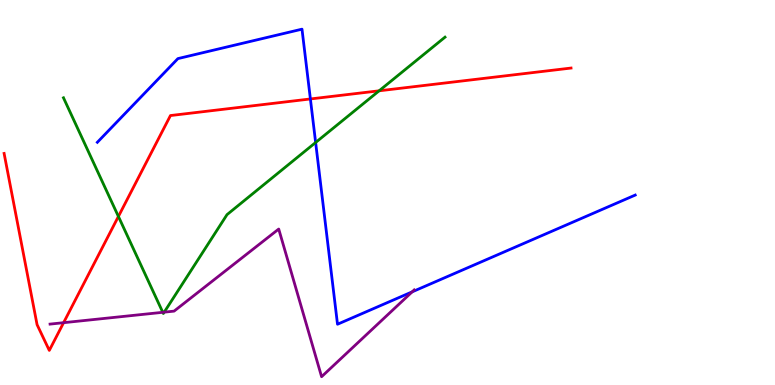[{'lines': ['blue', 'red'], 'intersections': [{'x': 4.01, 'y': 7.43}]}, {'lines': ['green', 'red'], 'intersections': [{'x': 1.53, 'y': 4.38}, {'x': 4.89, 'y': 7.64}]}, {'lines': ['purple', 'red'], 'intersections': [{'x': 0.821, 'y': 1.62}]}, {'lines': ['blue', 'green'], 'intersections': [{'x': 4.07, 'y': 6.3}]}, {'lines': ['blue', 'purple'], 'intersections': [{'x': 5.32, 'y': 2.42}]}, {'lines': ['green', 'purple'], 'intersections': [{'x': 2.1, 'y': 1.89}, {'x': 2.12, 'y': 1.89}]}]